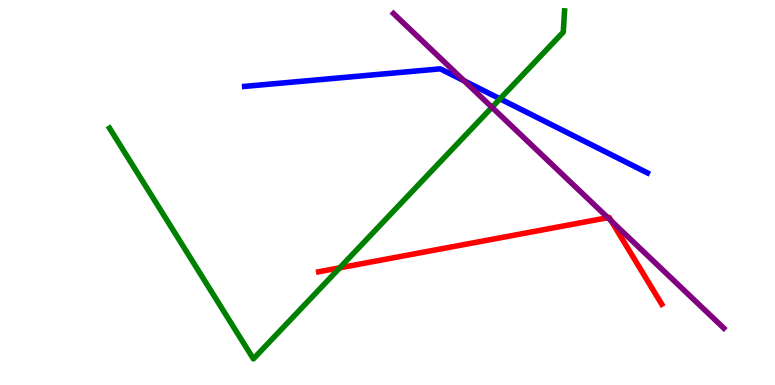[{'lines': ['blue', 'red'], 'intersections': []}, {'lines': ['green', 'red'], 'intersections': [{'x': 4.38, 'y': 3.04}]}, {'lines': ['purple', 'red'], 'intersections': [{'x': 7.84, 'y': 4.35}, {'x': 7.89, 'y': 4.26}]}, {'lines': ['blue', 'green'], 'intersections': [{'x': 6.45, 'y': 7.43}]}, {'lines': ['blue', 'purple'], 'intersections': [{'x': 5.99, 'y': 7.9}]}, {'lines': ['green', 'purple'], 'intersections': [{'x': 6.35, 'y': 7.21}]}]